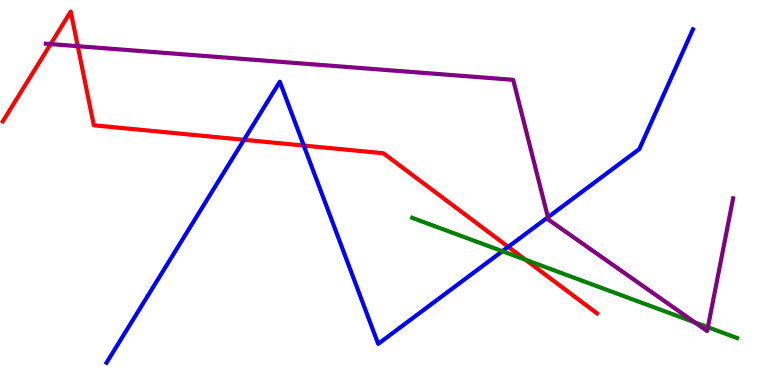[{'lines': ['blue', 'red'], 'intersections': [{'x': 3.15, 'y': 6.37}, {'x': 3.92, 'y': 6.22}, {'x': 6.56, 'y': 3.59}]}, {'lines': ['green', 'red'], 'intersections': [{'x': 6.78, 'y': 3.25}]}, {'lines': ['purple', 'red'], 'intersections': [{'x': 0.653, 'y': 8.85}, {'x': 1.0, 'y': 8.8}]}, {'lines': ['blue', 'green'], 'intersections': [{'x': 6.48, 'y': 3.48}]}, {'lines': ['blue', 'purple'], 'intersections': [{'x': 7.07, 'y': 4.36}]}, {'lines': ['green', 'purple'], 'intersections': [{'x': 8.97, 'y': 1.63}, {'x': 9.13, 'y': 1.5}]}]